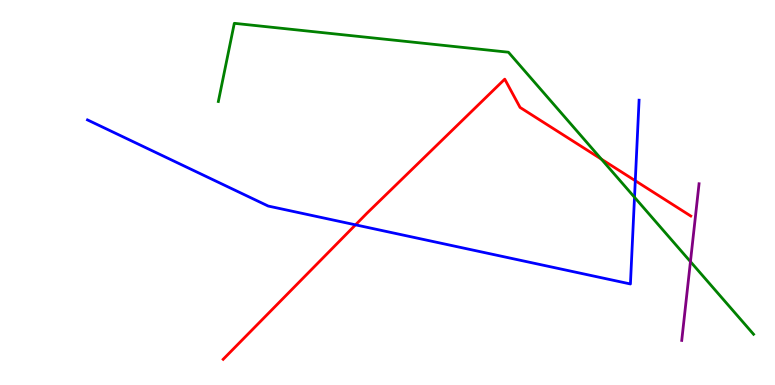[{'lines': ['blue', 'red'], 'intersections': [{'x': 4.59, 'y': 4.16}, {'x': 8.2, 'y': 5.31}]}, {'lines': ['green', 'red'], 'intersections': [{'x': 7.76, 'y': 5.87}]}, {'lines': ['purple', 'red'], 'intersections': []}, {'lines': ['blue', 'green'], 'intersections': [{'x': 8.19, 'y': 4.88}]}, {'lines': ['blue', 'purple'], 'intersections': []}, {'lines': ['green', 'purple'], 'intersections': [{'x': 8.91, 'y': 3.2}]}]